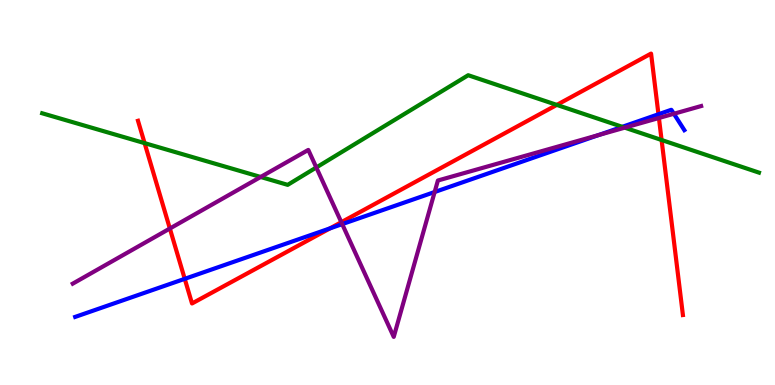[{'lines': ['blue', 'red'], 'intersections': [{'x': 2.38, 'y': 2.76}, {'x': 4.26, 'y': 4.07}, {'x': 8.5, 'y': 7.03}]}, {'lines': ['green', 'red'], 'intersections': [{'x': 1.87, 'y': 6.28}, {'x': 7.18, 'y': 7.28}, {'x': 8.54, 'y': 6.36}]}, {'lines': ['purple', 'red'], 'intersections': [{'x': 2.19, 'y': 4.06}, {'x': 4.4, 'y': 4.23}, {'x': 8.5, 'y': 6.94}]}, {'lines': ['blue', 'green'], 'intersections': [{'x': 8.03, 'y': 6.71}]}, {'lines': ['blue', 'purple'], 'intersections': [{'x': 4.42, 'y': 4.18}, {'x': 5.61, 'y': 5.01}, {'x': 7.72, 'y': 6.49}, {'x': 8.7, 'y': 7.05}]}, {'lines': ['green', 'purple'], 'intersections': [{'x': 3.36, 'y': 5.4}, {'x': 4.08, 'y': 5.65}, {'x': 8.06, 'y': 6.68}]}]